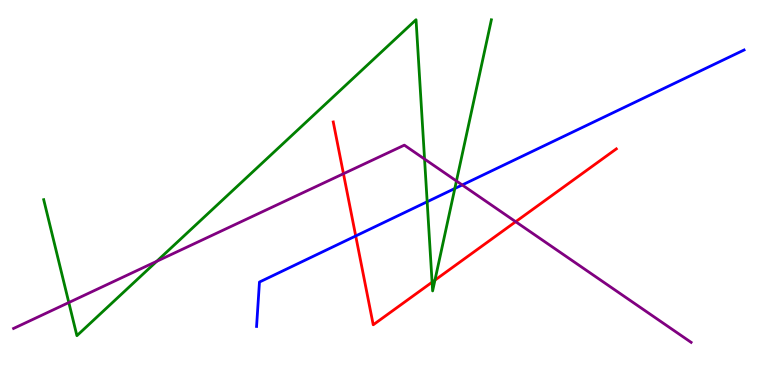[{'lines': ['blue', 'red'], 'intersections': [{'x': 4.59, 'y': 3.87}]}, {'lines': ['green', 'red'], 'intersections': [{'x': 5.58, 'y': 2.67}, {'x': 5.61, 'y': 2.72}]}, {'lines': ['purple', 'red'], 'intersections': [{'x': 4.43, 'y': 5.49}, {'x': 6.65, 'y': 4.24}]}, {'lines': ['blue', 'green'], 'intersections': [{'x': 5.51, 'y': 4.76}, {'x': 5.87, 'y': 5.1}]}, {'lines': ['blue', 'purple'], 'intersections': [{'x': 5.96, 'y': 5.2}]}, {'lines': ['green', 'purple'], 'intersections': [{'x': 0.888, 'y': 2.14}, {'x': 2.02, 'y': 3.21}, {'x': 5.48, 'y': 5.87}, {'x': 5.89, 'y': 5.3}]}]